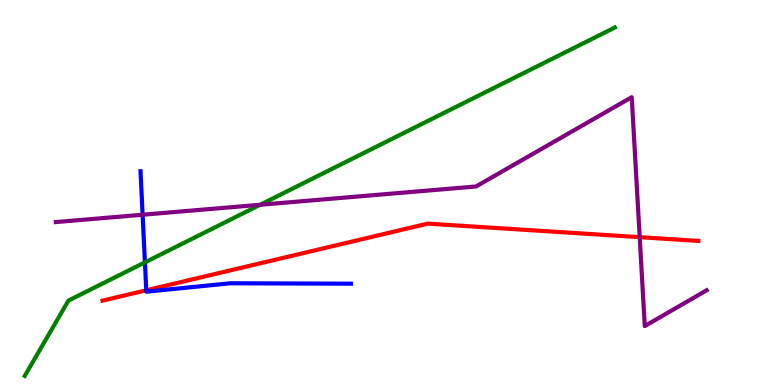[{'lines': ['blue', 'red'], 'intersections': [{'x': 1.89, 'y': 2.46}]}, {'lines': ['green', 'red'], 'intersections': []}, {'lines': ['purple', 'red'], 'intersections': [{'x': 8.25, 'y': 3.84}]}, {'lines': ['blue', 'green'], 'intersections': [{'x': 1.87, 'y': 3.18}]}, {'lines': ['blue', 'purple'], 'intersections': [{'x': 1.84, 'y': 4.42}]}, {'lines': ['green', 'purple'], 'intersections': [{'x': 3.36, 'y': 4.68}]}]